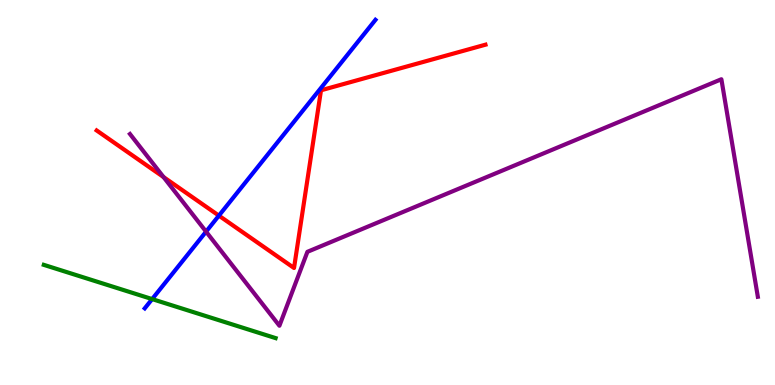[{'lines': ['blue', 'red'], 'intersections': [{'x': 2.82, 'y': 4.4}]}, {'lines': ['green', 'red'], 'intersections': []}, {'lines': ['purple', 'red'], 'intersections': [{'x': 2.11, 'y': 5.4}]}, {'lines': ['blue', 'green'], 'intersections': [{'x': 1.96, 'y': 2.23}]}, {'lines': ['blue', 'purple'], 'intersections': [{'x': 2.66, 'y': 3.98}]}, {'lines': ['green', 'purple'], 'intersections': []}]